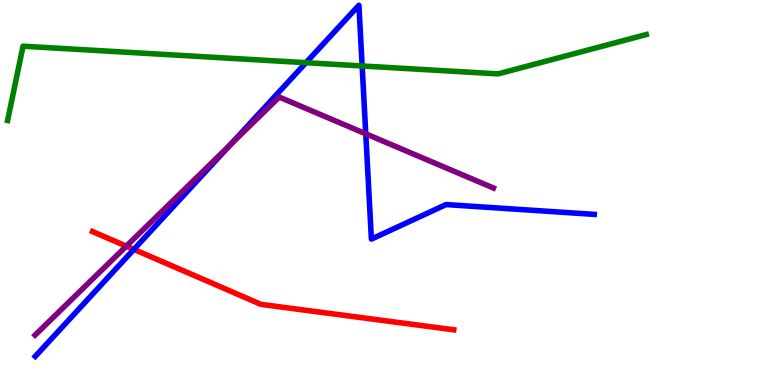[{'lines': ['blue', 'red'], 'intersections': [{'x': 1.73, 'y': 3.52}]}, {'lines': ['green', 'red'], 'intersections': []}, {'lines': ['purple', 'red'], 'intersections': [{'x': 1.63, 'y': 3.61}]}, {'lines': ['blue', 'green'], 'intersections': [{'x': 3.95, 'y': 8.37}, {'x': 4.67, 'y': 8.29}]}, {'lines': ['blue', 'purple'], 'intersections': [{'x': 2.97, 'y': 6.24}, {'x': 4.72, 'y': 6.52}]}, {'lines': ['green', 'purple'], 'intersections': []}]